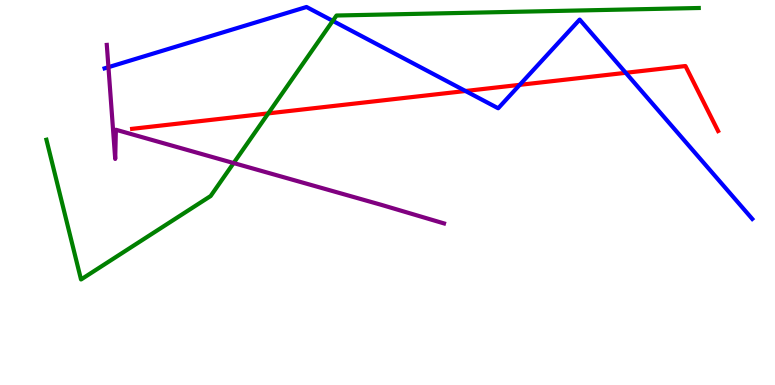[{'lines': ['blue', 'red'], 'intersections': [{'x': 6.01, 'y': 7.64}, {'x': 6.71, 'y': 7.8}, {'x': 8.07, 'y': 8.11}]}, {'lines': ['green', 'red'], 'intersections': [{'x': 3.46, 'y': 7.05}]}, {'lines': ['purple', 'red'], 'intersections': []}, {'lines': ['blue', 'green'], 'intersections': [{'x': 4.29, 'y': 9.46}]}, {'lines': ['blue', 'purple'], 'intersections': [{'x': 1.4, 'y': 8.26}]}, {'lines': ['green', 'purple'], 'intersections': [{'x': 3.01, 'y': 5.76}]}]